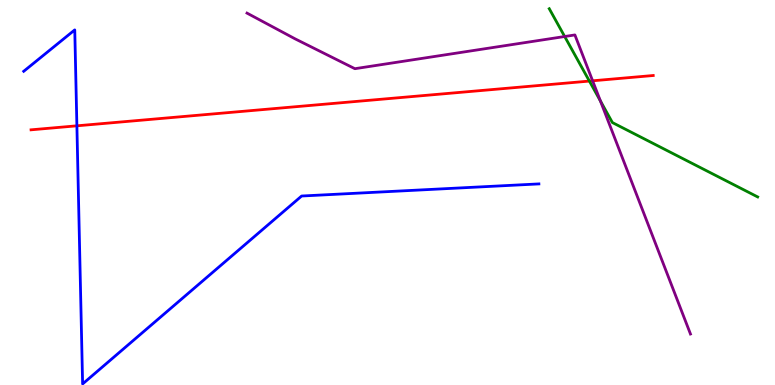[{'lines': ['blue', 'red'], 'intersections': [{'x': 0.992, 'y': 6.73}]}, {'lines': ['green', 'red'], 'intersections': [{'x': 7.61, 'y': 7.89}]}, {'lines': ['purple', 'red'], 'intersections': [{'x': 7.65, 'y': 7.9}]}, {'lines': ['blue', 'green'], 'intersections': []}, {'lines': ['blue', 'purple'], 'intersections': []}, {'lines': ['green', 'purple'], 'intersections': [{'x': 7.29, 'y': 9.05}, {'x': 7.75, 'y': 7.38}]}]